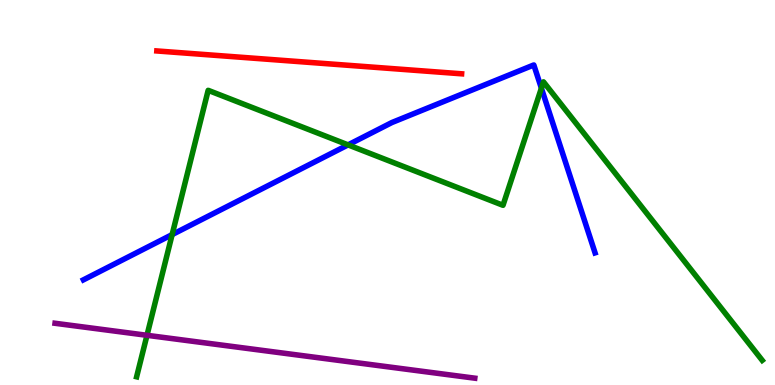[{'lines': ['blue', 'red'], 'intersections': []}, {'lines': ['green', 'red'], 'intersections': []}, {'lines': ['purple', 'red'], 'intersections': []}, {'lines': ['blue', 'green'], 'intersections': [{'x': 2.22, 'y': 3.91}, {'x': 4.49, 'y': 6.24}, {'x': 6.99, 'y': 7.71}]}, {'lines': ['blue', 'purple'], 'intersections': []}, {'lines': ['green', 'purple'], 'intersections': [{'x': 1.9, 'y': 1.29}]}]